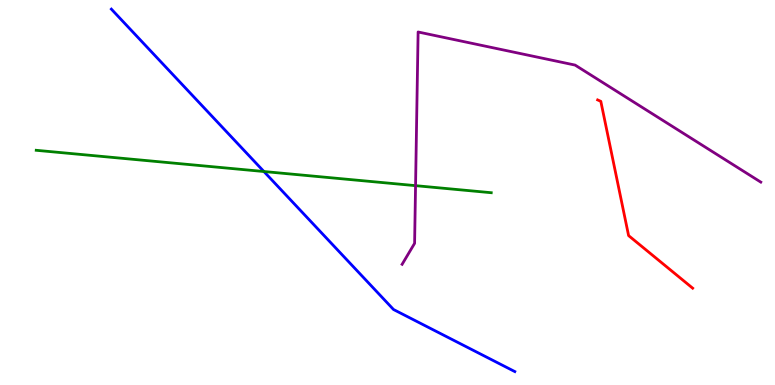[{'lines': ['blue', 'red'], 'intersections': []}, {'lines': ['green', 'red'], 'intersections': []}, {'lines': ['purple', 'red'], 'intersections': []}, {'lines': ['blue', 'green'], 'intersections': [{'x': 3.41, 'y': 5.54}]}, {'lines': ['blue', 'purple'], 'intersections': []}, {'lines': ['green', 'purple'], 'intersections': [{'x': 5.36, 'y': 5.18}]}]